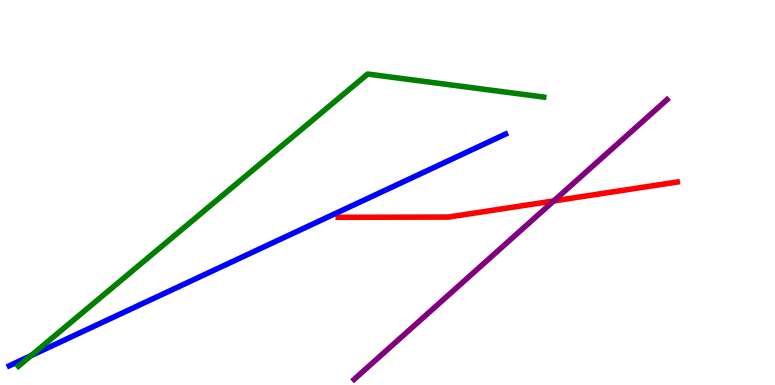[{'lines': ['blue', 'red'], 'intersections': []}, {'lines': ['green', 'red'], 'intersections': []}, {'lines': ['purple', 'red'], 'intersections': [{'x': 7.15, 'y': 4.78}]}, {'lines': ['blue', 'green'], 'intersections': [{'x': 0.4, 'y': 0.762}]}, {'lines': ['blue', 'purple'], 'intersections': []}, {'lines': ['green', 'purple'], 'intersections': []}]